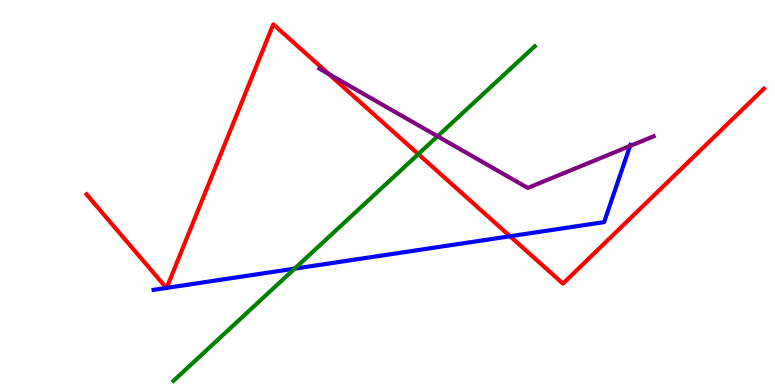[{'lines': ['blue', 'red'], 'intersections': [{'x': 2.15, 'y': 2.52}, {'x': 2.15, 'y': 2.52}, {'x': 6.58, 'y': 3.86}]}, {'lines': ['green', 'red'], 'intersections': [{'x': 5.4, 'y': 6.0}]}, {'lines': ['purple', 'red'], 'intersections': [{'x': 4.24, 'y': 8.08}]}, {'lines': ['blue', 'green'], 'intersections': [{'x': 3.8, 'y': 3.02}]}, {'lines': ['blue', 'purple'], 'intersections': [{'x': 8.13, 'y': 6.21}]}, {'lines': ['green', 'purple'], 'intersections': [{'x': 5.65, 'y': 6.46}]}]